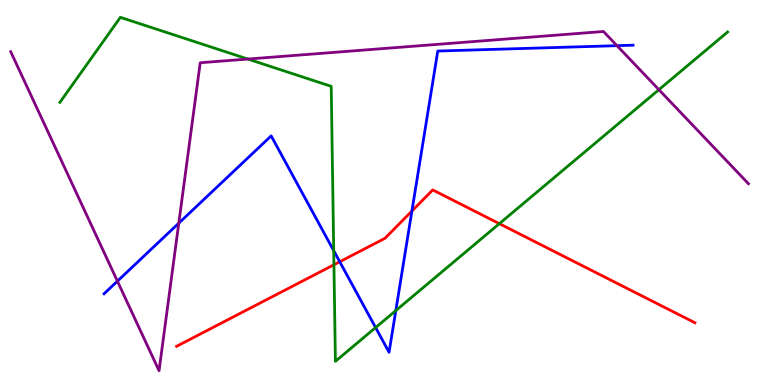[{'lines': ['blue', 'red'], 'intersections': [{'x': 4.38, 'y': 3.2}, {'x': 5.31, 'y': 4.52}]}, {'lines': ['green', 'red'], 'intersections': [{'x': 4.31, 'y': 3.12}, {'x': 6.44, 'y': 4.19}]}, {'lines': ['purple', 'red'], 'intersections': []}, {'lines': ['blue', 'green'], 'intersections': [{'x': 4.31, 'y': 3.49}, {'x': 4.85, 'y': 1.49}, {'x': 5.11, 'y': 1.93}]}, {'lines': ['blue', 'purple'], 'intersections': [{'x': 1.51, 'y': 2.7}, {'x': 2.31, 'y': 4.2}, {'x': 7.96, 'y': 8.81}]}, {'lines': ['green', 'purple'], 'intersections': [{'x': 3.2, 'y': 8.47}, {'x': 8.5, 'y': 7.67}]}]